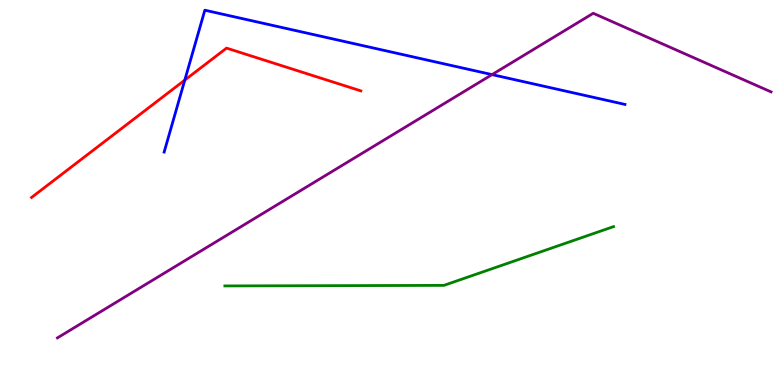[{'lines': ['blue', 'red'], 'intersections': [{'x': 2.38, 'y': 7.92}]}, {'lines': ['green', 'red'], 'intersections': []}, {'lines': ['purple', 'red'], 'intersections': []}, {'lines': ['blue', 'green'], 'intersections': []}, {'lines': ['blue', 'purple'], 'intersections': [{'x': 6.35, 'y': 8.06}]}, {'lines': ['green', 'purple'], 'intersections': []}]